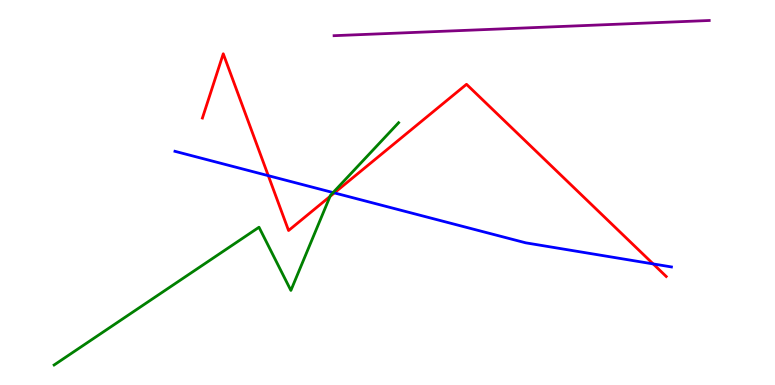[{'lines': ['blue', 'red'], 'intersections': [{'x': 3.46, 'y': 5.44}, {'x': 4.31, 'y': 4.99}, {'x': 8.43, 'y': 3.14}]}, {'lines': ['green', 'red'], 'intersections': [{'x': 4.26, 'y': 4.9}]}, {'lines': ['purple', 'red'], 'intersections': []}, {'lines': ['blue', 'green'], 'intersections': [{'x': 4.3, 'y': 5.0}]}, {'lines': ['blue', 'purple'], 'intersections': []}, {'lines': ['green', 'purple'], 'intersections': []}]